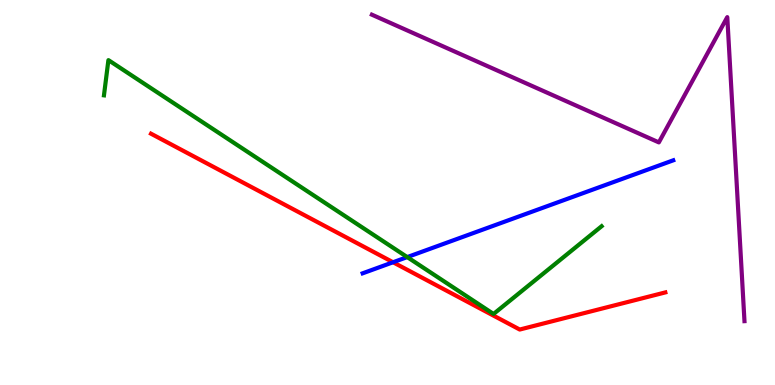[{'lines': ['blue', 'red'], 'intersections': [{'x': 5.07, 'y': 3.19}]}, {'lines': ['green', 'red'], 'intersections': []}, {'lines': ['purple', 'red'], 'intersections': []}, {'lines': ['blue', 'green'], 'intersections': [{'x': 5.25, 'y': 3.32}]}, {'lines': ['blue', 'purple'], 'intersections': []}, {'lines': ['green', 'purple'], 'intersections': []}]